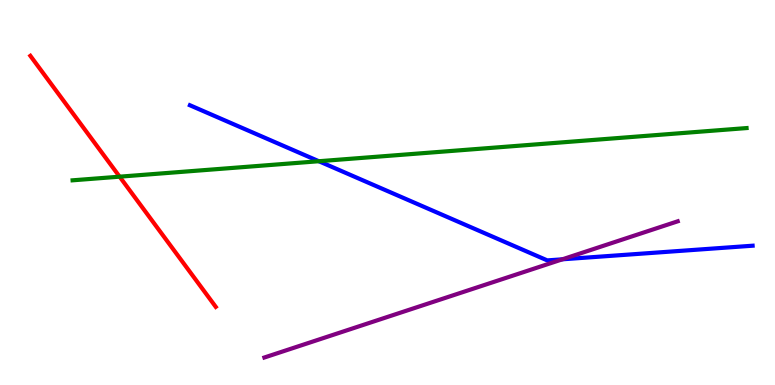[{'lines': ['blue', 'red'], 'intersections': []}, {'lines': ['green', 'red'], 'intersections': [{'x': 1.54, 'y': 5.41}]}, {'lines': ['purple', 'red'], 'intersections': []}, {'lines': ['blue', 'green'], 'intersections': [{'x': 4.11, 'y': 5.81}]}, {'lines': ['blue', 'purple'], 'intersections': [{'x': 7.26, 'y': 3.26}]}, {'lines': ['green', 'purple'], 'intersections': []}]